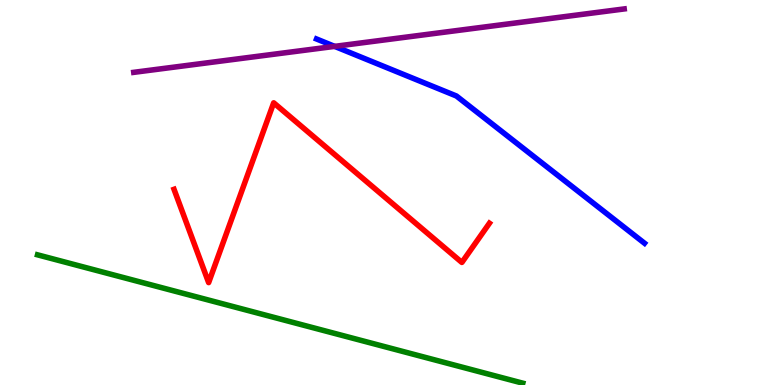[{'lines': ['blue', 'red'], 'intersections': []}, {'lines': ['green', 'red'], 'intersections': []}, {'lines': ['purple', 'red'], 'intersections': []}, {'lines': ['blue', 'green'], 'intersections': []}, {'lines': ['blue', 'purple'], 'intersections': [{'x': 4.32, 'y': 8.8}]}, {'lines': ['green', 'purple'], 'intersections': []}]